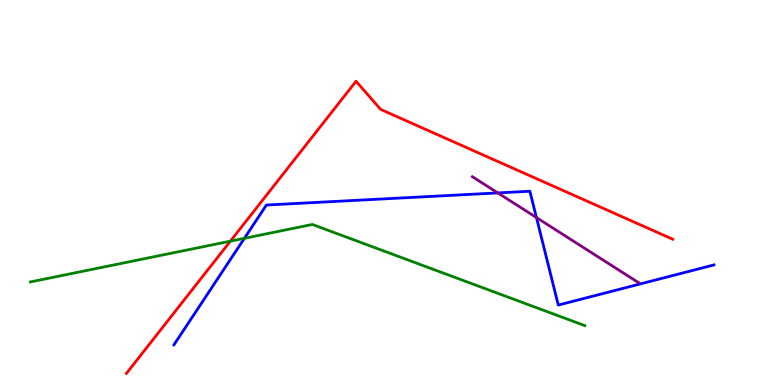[{'lines': ['blue', 'red'], 'intersections': []}, {'lines': ['green', 'red'], 'intersections': [{'x': 2.97, 'y': 3.74}]}, {'lines': ['purple', 'red'], 'intersections': []}, {'lines': ['blue', 'green'], 'intersections': [{'x': 3.15, 'y': 3.81}]}, {'lines': ['blue', 'purple'], 'intersections': [{'x': 6.42, 'y': 4.99}, {'x': 6.92, 'y': 4.35}]}, {'lines': ['green', 'purple'], 'intersections': []}]